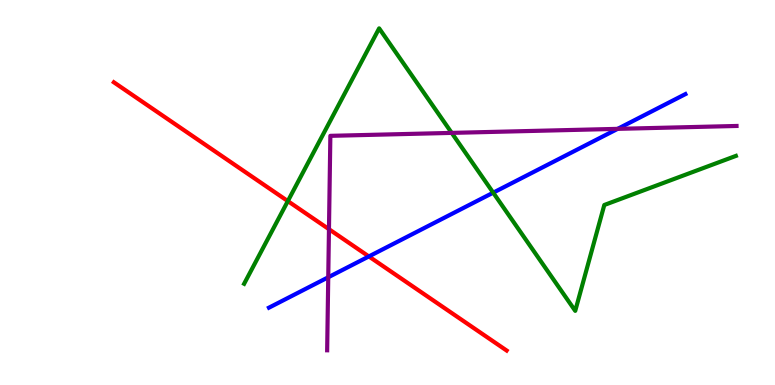[{'lines': ['blue', 'red'], 'intersections': [{'x': 4.76, 'y': 3.34}]}, {'lines': ['green', 'red'], 'intersections': [{'x': 3.71, 'y': 4.78}]}, {'lines': ['purple', 'red'], 'intersections': [{'x': 4.24, 'y': 4.05}]}, {'lines': ['blue', 'green'], 'intersections': [{'x': 6.36, 'y': 5.0}]}, {'lines': ['blue', 'purple'], 'intersections': [{'x': 4.24, 'y': 2.8}, {'x': 7.97, 'y': 6.65}]}, {'lines': ['green', 'purple'], 'intersections': [{'x': 5.83, 'y': 6.55}]}]